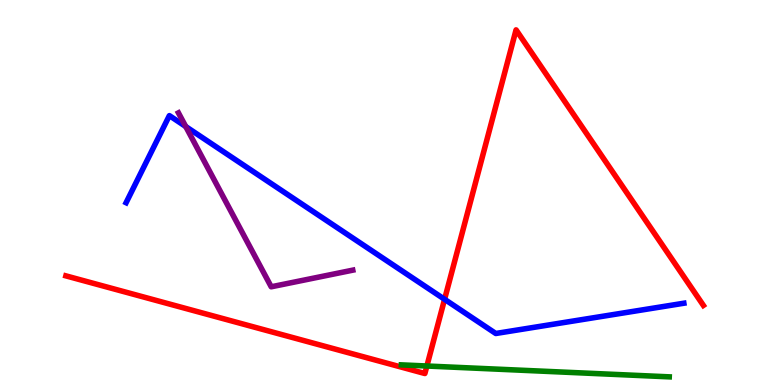[{'lines': ['blue', 'red'], 'intersections': [{'x': 5.74, 'y': 2.23}]}, {'lines': ['green', 'red'], 'intersections': [{'x': 5.51, 'y': 0.493}]}, {'lines': ['purple', 'red'], 'intersections': []}, {'lines': ['blue', 'green'], 'intersections': []}, {'lines': ['blue', 'purple'], 'intersections': [{'x': 2.4, 'y': 6.71}]}, {'lines': ['green', 'purple'], 'intersections': []}]